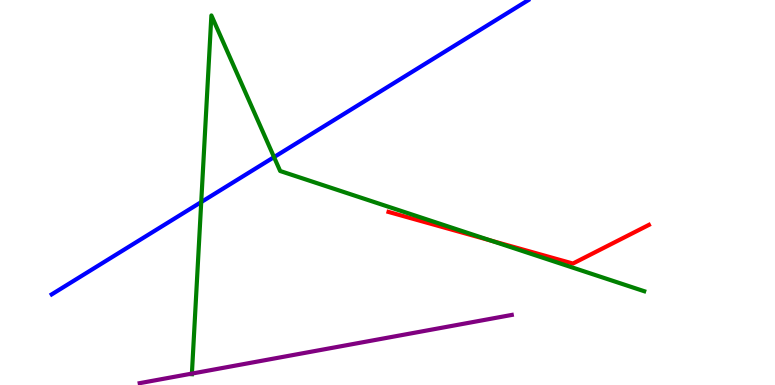[{'lines': ['blue', 'red'], 'intersections': []}, {'lines': ['green', 'red'], 'intersections': [{'x': 6.33, 'y': 3.75}]}, {'lines': ['purple', 'red'], 'intersections': []}, {'lines': ['blue', 'green'], 'intersections': [{'x': 2.6, 'y': 4.75}, {'x': 3.54, 'y': 5.92}]}, {'lines': ['blue', 'purple'], 'intersections': []}, {'lines': ['green', 'purple'], 'intersections': [{'x': 2.48, 'y': 0.296}]}]